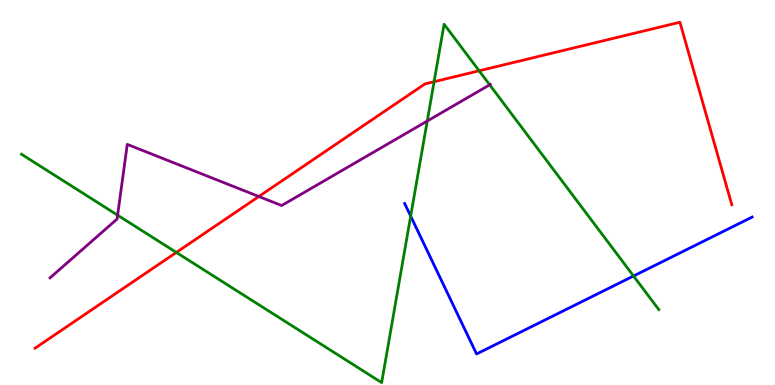[{'lines': ['blue', 'red'], 'intersections': []}, {'lines': ['green', 'red'], 'intersections': [{'x': 2.28, 'y': 3.44}, {'x': 5.6, 'y': 7.88}, {'x': 6.18, 'y': 8.16}]}, {'lines': ['purple', 'red'], 'intersections': [{'x': 3.34, 'y': 4.9}]}, {'lines': ['blue', 'green'], 'intersections': [{'x': 5.3, 'y': 4.39}, {'x': 8.17, 'y': 2.83}]}, {'lines': ['blue', 'purple'], 'intersections': []}, {'lines': ['green', 'purple'], 'intersections': [{'x': 1.52, 'y': 4.41}, {'x': 5.51, 'y': 6.86}, {'x': 6.32, 'y': 7.8}]}]